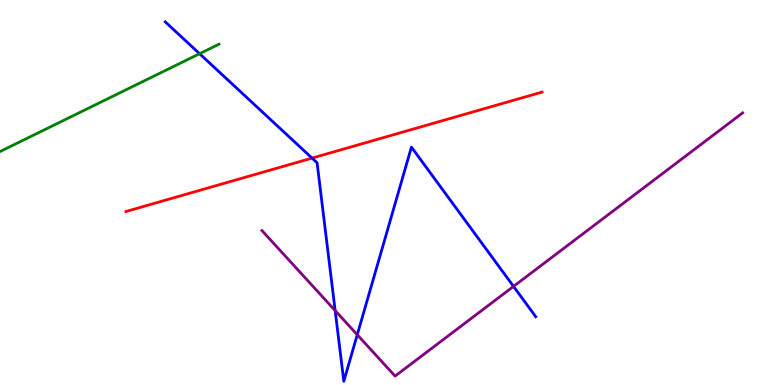[{'lines': ['blue', 'red'], 'intersections': [{'x': 4.03, 'y': 5.89}]}, {'lines': ['green', 'red'], 'intersections': []}, {'lines': ['purple', 'red'], 'intersections': []}, {'lines': ['blue', 'green'], 'intersections': [{'x': 2.58, 'y': 8.6}]}, {'lines': ['blue', 'purple'], 'intersections': [{'x': 4.32, 'y': 1.93}, {'x': 4.61, 'y': 1.31}, {'x': 6.63, 'y': 2.56}]}, {'lines': ['green', 'purple'], 'intersections': []}]